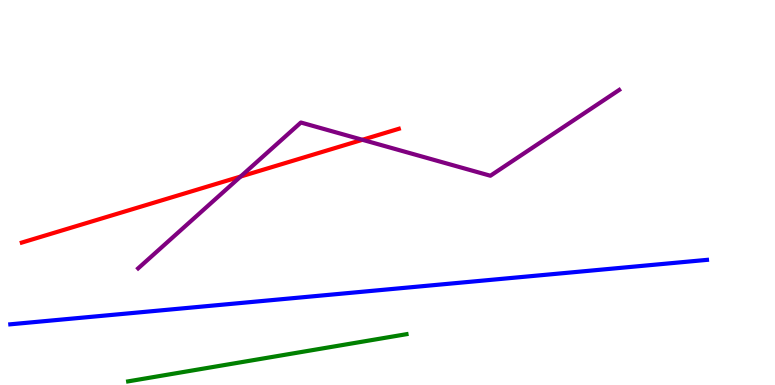[{'lines': ['blue', 'red'], 'intersections': []}, {'lines': ['green', 'red'], 'intersections': []}, {'lines': ['purple', 'red'], 'intersections': [{'x': 3.1, 'y': 5.41}, {'x': 4.68, 'y': 6.37}]}, {'lines': ['blue', 'green'], 'intersections': []}, {'lines': ['blue', 'purple'], 'intersections': []}, {'lines': ['green', 'purple'], 'intersections': []}]